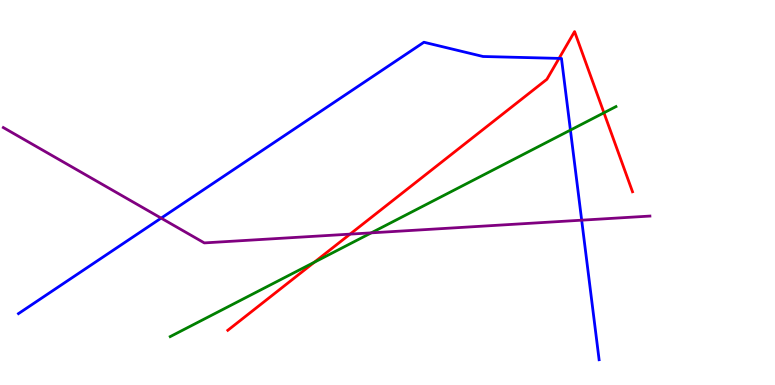[{'lines': ['blue', 'red'], 'intersections': [{'x': 7.21, 'y': 8.48}]}, {'lines': ['green', 'red'], 'intersections': [{'x': 4.06, 'y': 3.19}, {'x': 7.79, 'y': 7.07}]}, {'lines': ['purple', 'red'], 'intersections': [{'x': 4.52, 'y': 3.92}]}, {'lines': ['blue', 'green'], 'intersections': [{'x': 7.36, 'y': 6.62}]}, {'lines': ['blue', 'purple'], 'intersections': [{'x': 2.08, 'y': 4.33}, {'x': 7.51, 'y': 4.28}]}, {'lines': ['green', 'purple'], 'intersections': [{'x': 4.79, 'y': 3.95}]}]